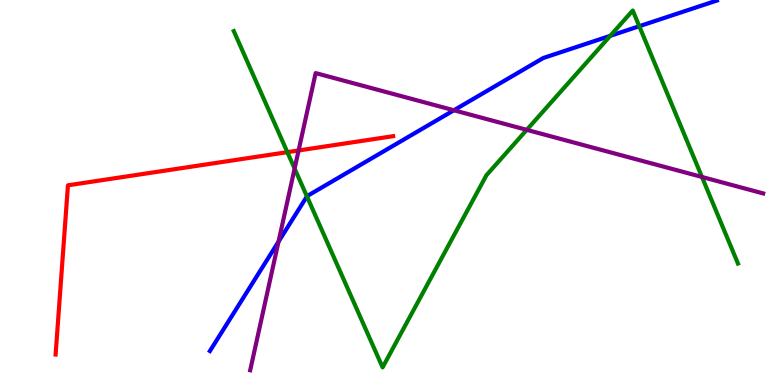[{'lines': ['blue', 'red'], 'intersections': []}, {'lines': ['green', 'red'], 'intersections': [{'x': 3.71, 'y': 6.05}]}, {'lines': ['purple', 'red'], 'intersections': [{'x': 3.85, 'y': 6.09}]}, {'lines': ['blue', 'green'], 'intersections': [{'x': 3.96, 'y': 4.9}, {'x': 7.87, 'y': 9.07}, {'x': 8.25, 'y': 9.32}]}, {'lines': ['blue', 'purple'], 'intersections': [{'x': 3.59, 'y': 3.72}, {'x': 5.86, 'y': 7.14}]}, {'lines': ['green', 'purple'], 'intersections': [{'x': 3.8, 'y': 5.62}, {'x': 6.8, 'y': 6.63}, {'x': 9.06, 'y': 5.4}]}]